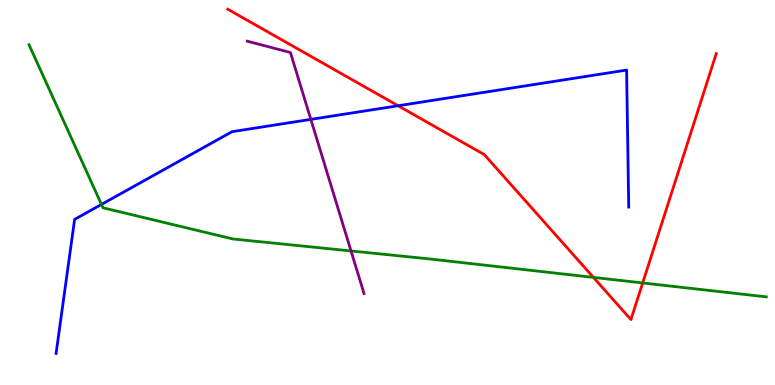[{'lines': ['blue', 'red'], 'intersections': [{'x': 5.14, 'y': 7.25}]}, {'lines': ['green', 'red'], 'intersections': [{'x': 7.66, 'y': 2.79}, {'x': 8.29, 'y': 2.65}]}, {'lines': ['purple', 'red'], 'intersections': []}, {'lines': ['blue', 'green'], 'intersections': [{'x': 1.31, 'y': 4.69}]}, {'lines': ['blue', 'purple'], 'intersections': [{'x': 4.01, 'y': 6.9}]}, {'lines': ['green', 'purple'], 'intersections': [{'x': 4.53, 'y': 3.48}]}]